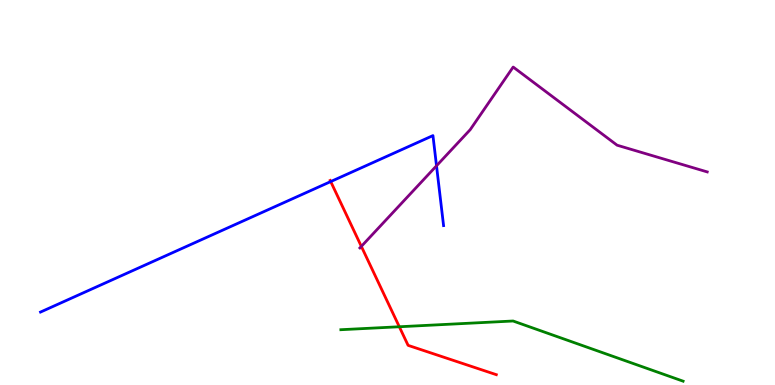[{'lines': ['blue', 'red'], 'intersections': [{'x': 4.27, 'y': 5.28}]}, {'lines': ['green', 'red'], 'intersections': [{'x': 5.15, 'y': 1.51}]}, {'lines': ['purple', 'red'], 'intersections': [{'x': 4.66, 'y': 3.6}]}, {'lines': ['blue', 'green'], 'intersections': []}, {'lines': ['blue', 'purple'], 'intersections': [{'x': 5.63, 'y': 5.69}]}, {'lines': ['green', 'purple'], 'intersections': []}]